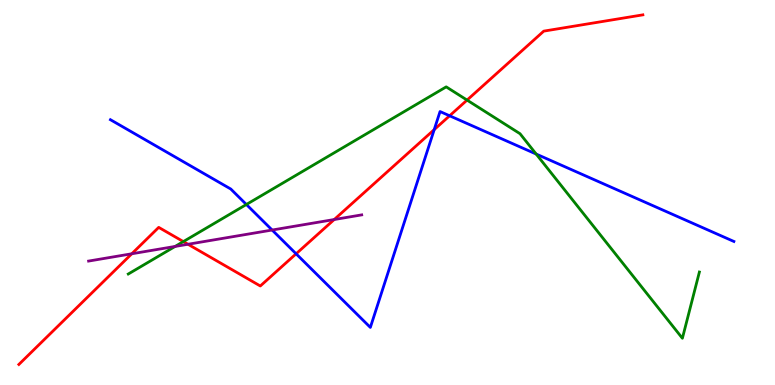[{'lines': ['blue', 'red'], 'intersections': [{'x': 3.82, 'y': 3.41}, {'x': 5.6, 'y': 6.63}, {'x': 5.8, 'y': 6.99}]}, {'lines': ['green', 'red'], 'intersections': [{'x': 2.37, 'y': 3.72}, {'x': 6.03, 'y': 7.4}]}, {'lines': ['purple', 'red'], 'intersections': [{'x': 1.7, 'y': 3.41}, {'x': 2.43, 'y': 3.66}, {'x': 4.31, 'y': 4.3}]}, {'lines': ['blue', 'green'], 'intersections': [{'x': 3.18, 'y': 4.69}, {'x': 6.92, 'y': 6.0}]}, {'lines': ['blue', 'purple'], 'intersections': [{'x': 3.51, 'y': 4.03}]}, {'lines': ['green', 'purple'], 'intersections': [{'x': 2.26, 'y': 3.6}]}]